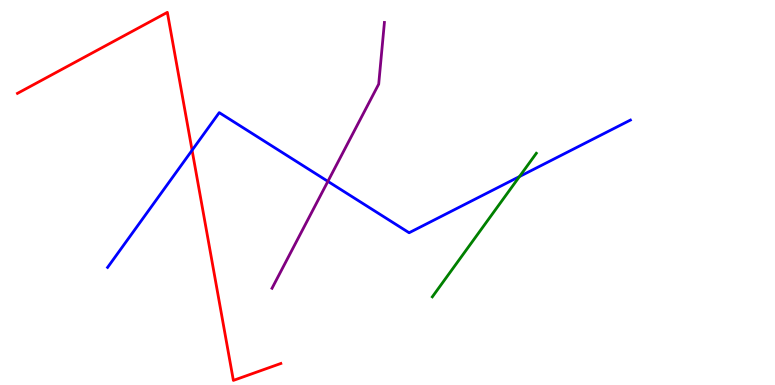[{'lines': ['blue', 'red'], 'intersections': [{'x': 2.48, 'y': 6.1}]}, {'lines': ['green', 'red'], 'intersections': []}, {'lines': ['purple', 'red'], 'intersections': []}, {'lines': ['blue', 'green'], 'intersections': [{'x': 6.7, 'y': 5.41}]}, {'lines': ['blue', 'purple'], 'intersections': [{'x': 4.23, 'y': 5.29}]}, {'lines': ['green', 'purple'], 'intersections': []}]